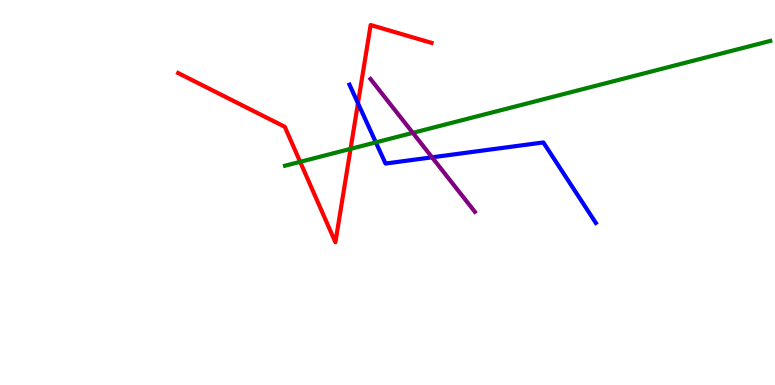[{'lines': ['blue', 'red'], 'intersections': [{'x': 4.62, 'y': 7.32}]}, {'lines': ['green', 'red'], 'intersections': [{'x': 3.87, 'y': 5.8}, {'x': 4.52, 'y': 6.13}]}, {'lines': ['purple', 'red'], 'intersections': []}, {'lines': ['blue', 'green'], 'intersections': [{'x': 4.85, 'y': 6.3}]}, {'lines': ['blue', 'purple'], 'intersections': [{'x': 5.57, 'y': 5.91}]}, {'lines': ['green', 'purple'], 'intersections': [{'x': 5.33, 'y': 6.55}]}]